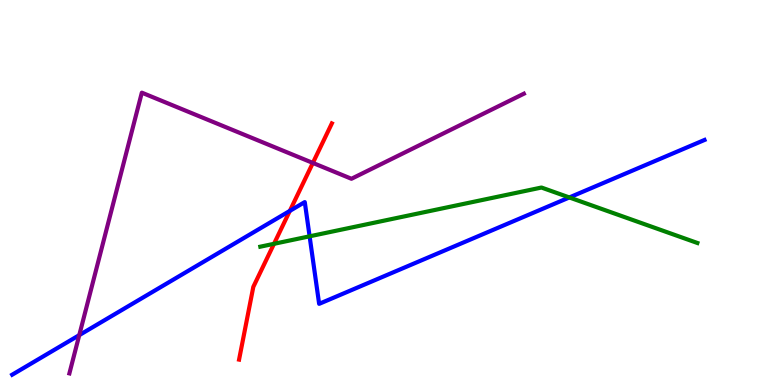[{'lines': ['blue', 'red'], 'intersections': [{'x': 3.74, 'y': 4.52}]}, {'lines': ['green', 'red'], 'intersections': [{'x': 3.54, 'y': 3.67}]}, {'lines': ['purple', 'red'], 'intersections': [{'x': 4.04, 'y': 5.77}]}, {'lines': ['blue', 'green'], 'intersections': [{'x': 3.99, 'y': 3.86}, {'x': 7.35, 'y': 4.87}]}, {'lines': ['blue', 'purple'], 'intersections': [{'x': 1.02, 'y': 1.3}]}, {'lines': ['green', 'purple'], 'intersections': []}]